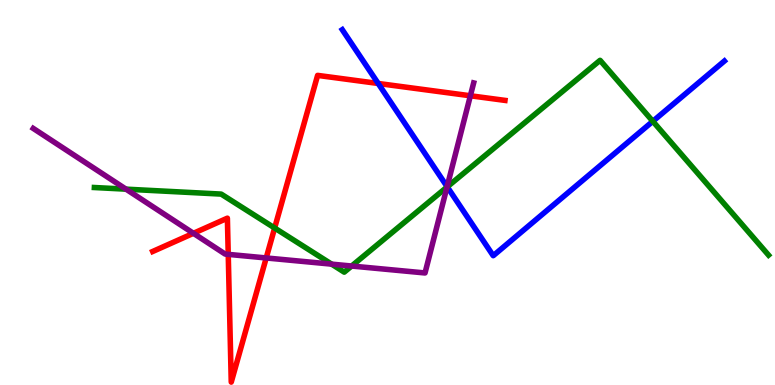[{'lines': ['blue', 'red'], 'intersections': [{'x': 4.88, 'y': 7.83}]}, {'lines': ['green', 'red'], 'intersections': [{'x': 3.54, 'y': 4.08}]}, {'lines': ['purple', 'red'], 'intersections': [{'x': 2.5, 'y': 3.94}, {'x': 2.94, 'y': 3.39}, {'x': 3.43, 'y': 3.3}, {'x': 6.07, 'y': 7.51}]}, {'lines': ['blue', 'green'], 'intersections': [{'x': 5.77, 'y': 5.15}, {'x': 8.42, 'y': 6.85}]}, {'lines': ['blue', 'purple'], 'intersections': [{'x': 5.77, 'y': 5.15}]}, {'lines': ['green', 'purple'], 'intersections': [{'x': 1.63, 'y': 5.09}, {'x': 4.28, 'y': 3.14}, {'x': 4.54, 'y': 3.09}, {'x': 5.77, 'y': 5.14}]}]